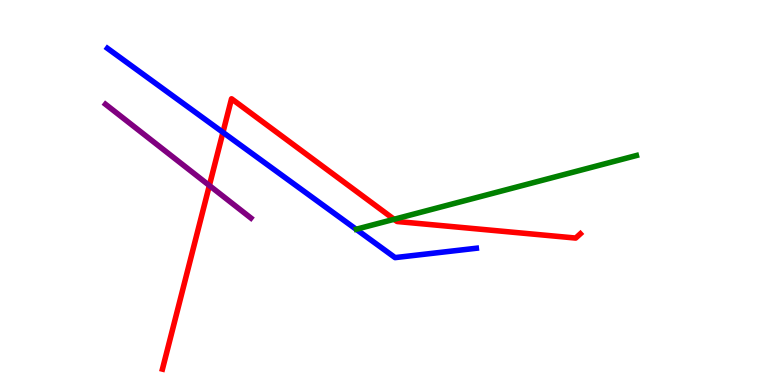[{'lines': ['blue', 'red'], 'intersections': [{'x': 2.88, 'y': 6.56}]}, {'lines': ['green', 'red'], 'intersections': [{'x': 5.08, 'y': 4.3}]}, {'lines': ['purple', 'red'], 'intersections': [{'x': 2.7, 'y': 5.18}]}, {'lines': ['blue', 'green'], 'intersections': []}, {'lines': ['blue', 'purple'], 'intersections': []}, {'lines': ['green', 'purple'], 'intersections': []}]